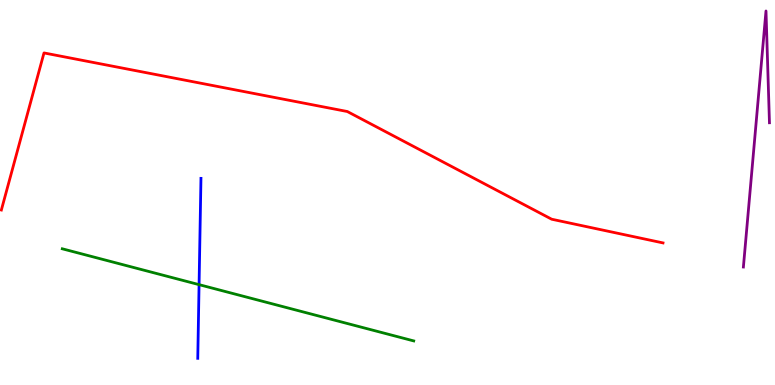[{'lines': ['blue', 'red'], 'intersections': []}, {'lines': ['green', 'red'], 'intersections': []}, {'lines': ['purple', 'red'], 'intersections': []}, {'lines': ['blue', 'green'], 'intersections': [{'x': 2.57, 'y': 2.61}]}, {'lines': ['blue', 'purple'], 'intersections': []}, {'lines': ['green', 'purple'], 'intersections': []}]